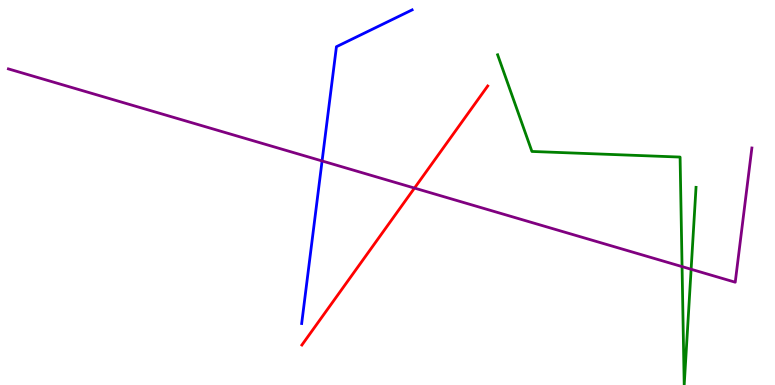[{'lines': ['blue', 'red'], 'intersections': []}, {'lines': ['green', 'red'], 'intersections': []}, {'lines': ['purple', 'red'], 'intersections': [{'x': 5.35, 'y': 5.11}]}, {'lines': ['blue', 'green'], 'intersections': []}, {'lines': ['blue', 'purple'], 'intersections': [{'x': 4.16, 'y': 5.82}]}, {'lines': ['green', 'purple'], 'intersections': [{'x': 8.8, 'y': 3.08}, {'x': 8.92, 'y': 3.01}]}]